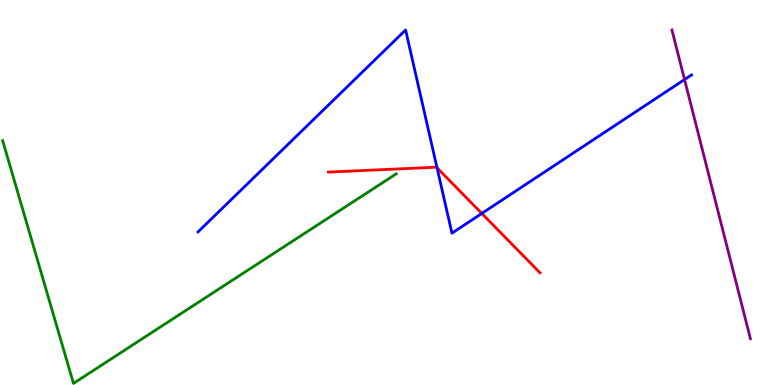[{'lines': ['blue', 'red'], 'intersections': [{'x': 5.64, 'y': 5.64}, {'x': 6.22, 'y': 4.46}]}, {'lines': ['green', 'red'], 'intersections': []}, {'lines': ['purple', 'red'], 'intersections': []}, {'lines': ['blue', 'green'], 'intersections': []}, {'lines': ['blue', 'purple'], 'intersections': [{'x': 8.83, 'y': 7.93}]}, {'lines': ['green', 'purple'], 'intersections': []}]